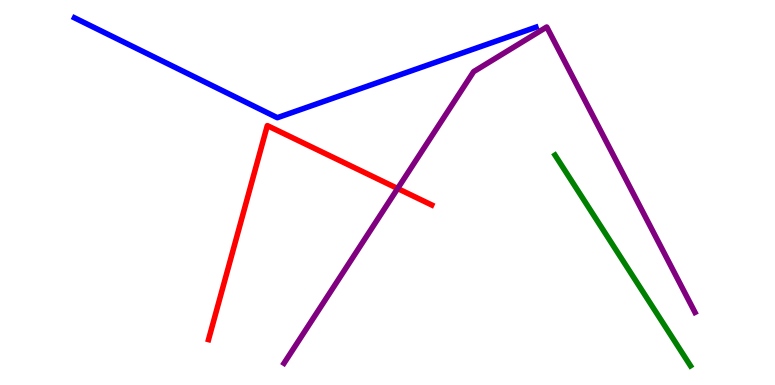[{'lines': ['blue', 'red'], 'intersections': []}, {'lines': ['green', 'red'], 'intersections': []}, {'lines': ['purple', 'red'], 'intersections': [{'x': 5.13, 'y': 5.1}]}, {'lines': ['blue', 'green'], 'intersections': []}, {'lines': ['blue', 'purple'], 'intersections': []}, {'lines': ['green', 'purple'], 'intersections': []}]